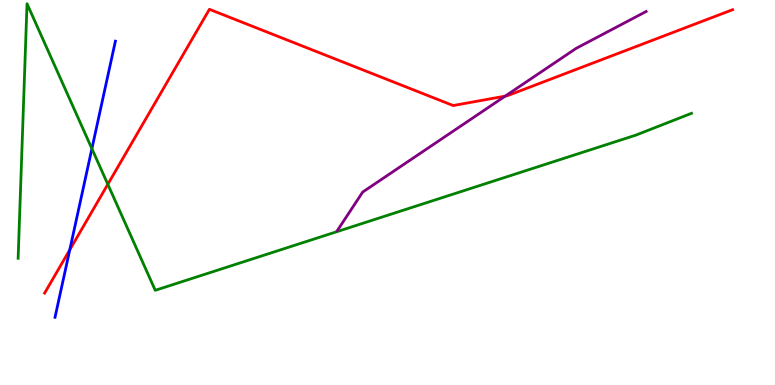[{'lines': ['blue', 'red'], 'intersections': [{'x': 0.9, 'y': 3.51}]}, {'lines': ['green', 'red'], 'intersections': [{'x': 1.39, 'y': 5.21}]}, {'lines': ['purple', 'red'], 'intersections': [{'x': 6.52, 'y': 7.5}]}, {'lines': ['blue', 'green'], 'intersections': [{'x': 1.19, 'y': 6.14}]}, {'lines': ['blue', 'purple'], 'intersections': []}, {'lines': ['green', 'purple'], 'intersections': []}]